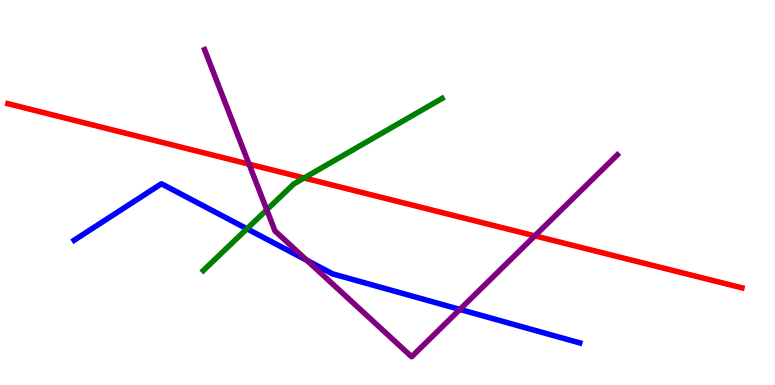[{'lines': ['blue', 'red'], 'intersections': []}, {'lines': ['green', 'red'], 'intersections': [{'x': 3.92, 'y': 5.38}]}, {'lines': ['purple', 'red'], 'intersections': [{'x': 3.21, 'y': 5.74}, {'x': 6.9, 'y': 3.87}]}, {'lines': ['blue', 'green'], 'intersections': [{'x': 3.19, 'y': 4.06}]}, {'lines': ['blue', 'purple'], 'intersections': [{'x': 3.96, 'y': 3.24}, {'x': 5.93, 'y': 1.96}]}, {'lines': ['green', 'purple'], 'intersections': [{'x': 3.44, 'y': 4.55}]}]